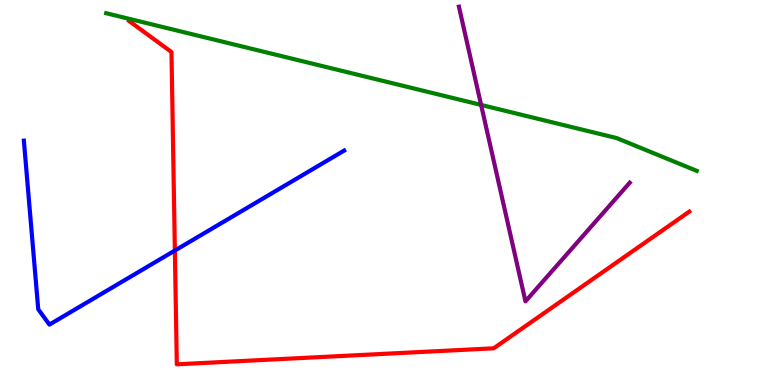[{'lines': ['blue', 'red'], 'intersections': [{'x': 2.26, 'y': 3.49}]}, {'lines': ['green', 'red'], 'intersections': []}, {'lines': ['purple', 'red'], 'intersections': []}, {'lines': ['blue', 'green'], 'intersections': []}, {'lines': ['blue', 'purple'], 'intersections': []}, {'lines': ['green', 'purple'], 'intersections': [{'x': 6.21, 'y': 7.27}]}]